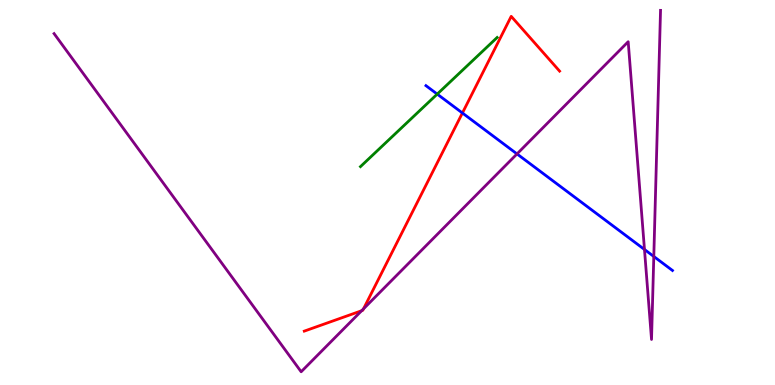[{'lines': ['blue', 'red'], 'intersections': [{'x': 5.97, 'y': 7.07}]}, {'lines': ['green', 'red'], 'intersections': []}, {'lines': ['purple', 'red'], 'intersections': [{'x': 4.67, 'y': 1.93}, {'x': 4.69, 'y': 1.98}]}, {'lines': ['blue', 'green'], 'intersections': [{'x': 5.64, 'y': 7.56}]}, {'lines': ['blue', 'purple'], 'intersections': [{'x': 6.67, 'y': 6.0}, {'x': 8.32, 'y': 3.52}, {'x': 8.44, 'y': 3.34}]}, {'lines': ['green', 'purple'], 'intersections': []}]